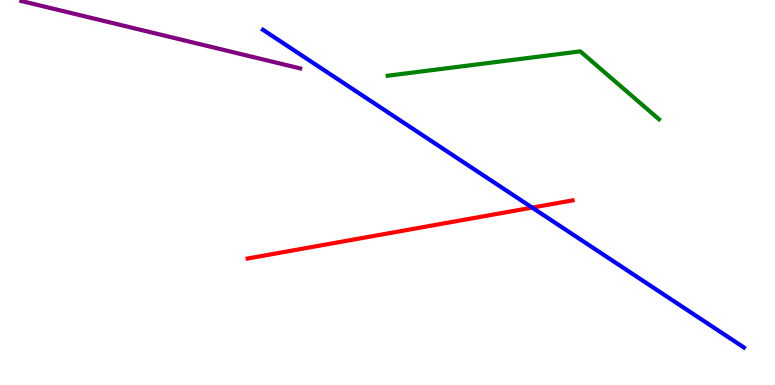[{'lines': ['blue', 'red'], 'intersections': [{'x': 6.87, 'y': 4.61}]}, {'lines': ['green', 'red'], 'intersections': []}, {'lines': ['purple', 'red'], 'intersections': []}, {'lines': ['blue', 'green'], 'intersections': []}, {'lines': ['blue', 'purple'], 'intersections': []}, {'lines': ['green', 'purple'], 'intersections': []}]